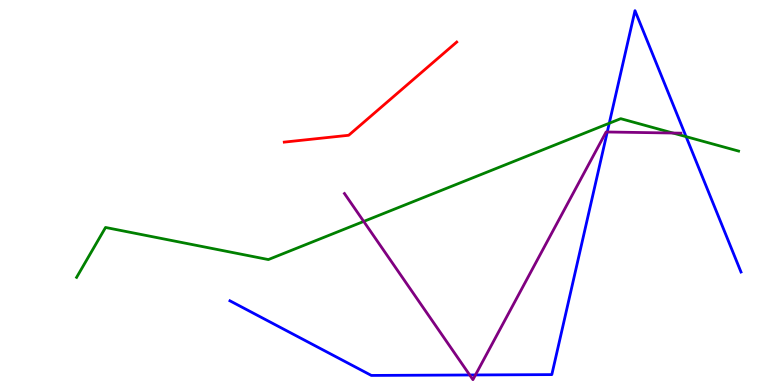[{'lines': ['blue', 'red'], 'intersections': []}, {'lines': ['green', 'red'], 'intersections': []}, {'lines': ['purple', 'red'], 'intersections': []}, {'lines': ['blue', 'green'], 'intersections': [{'x': 7.86, 'y': 6.8}, {'x': 8.85, 'y': 6.45}]}, {'lines': ['blue', 'purple'], 'intersections': [{'x': 6.06, 'y': 0.26}, {'x': 6.13, 'y': 0.261}, {'x': 7.84, 'y': 6.57}]}, {'lines': ['green', 'purple'], 'intersections': [{'x': 4.69, 'y': 4.25}, {'x': 8.68, 'y': 6.54}]}]